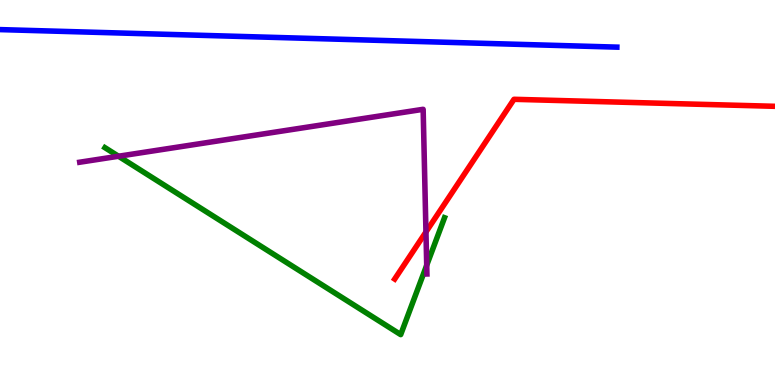[{'lines': ['blue', 'red'], 'intersections': []}, {'lines': ['green', 'red'], 'intersections': []}, {'lines': ['purple', 'red'], 'intersections': [{'x': 5.5, 'y': 3.98}]}, {'lines': ['blue', 'green'], 'intersections': []}, {'lines': ['blue', 'purple'], 'intersections': []}, {'lines': ['green', 'purple'], 'intersections': [{'x': 1.53, 'y': 5.94}, {'x': 5.51, 'y': 3.11}]}]